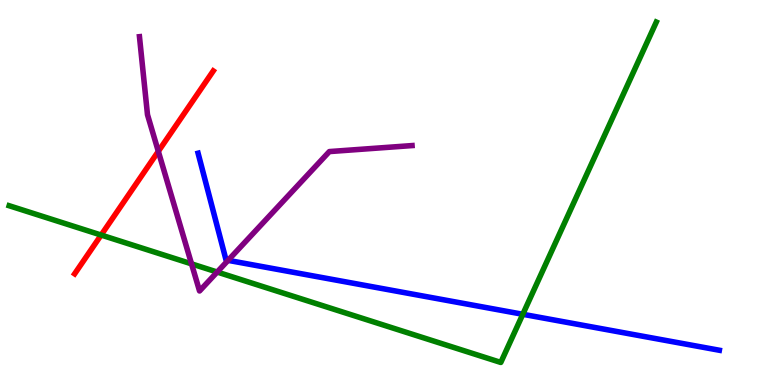[{'lines': ['blue', 'red'], 'intersections': []}, {'lines': ['green', 'red'], 'intersections': [{'x': 1.31, 'y': 3.89}]}, {'lines': ['purple', 'red'], 'intersections': [{'x': 2.04, 'y': 6.07}]}, {'lines': ['blue', 'green'], 'intersections': [{'x': 6.75, 'y': 1.84}]}, {'lines': ['blue', 'purple'], 'intersections': [{'x': 2.94, 'y': 3.24}]}, {'lines': ['green', 'purple'], 'intersections': [{'x': 2.47, 'y': 3.15}, {'x': 2.8, 'y': 2.93}]}]